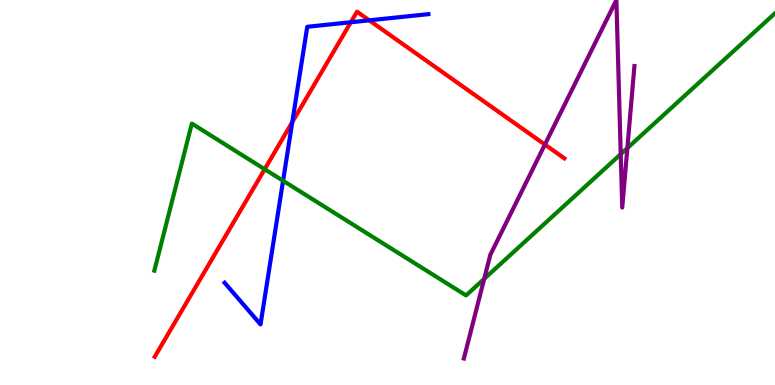[{'lines': ['blue', 'red'], 'intersections': [{'x': 3.77, 'y': 6.83}, {'x': 4.53, 'y': 9.42}, {'x': 4.76, 'y': 9.47}]}, {'lines': ['green', 'red'], 'intersections': [{'x': 3.42, 'y': 5.6}]}, {'lines': ['purple', 'red'], 'intersections': [{'x': 7.03, 'y': 6.25}]}, {'lines': ['blue', 'green'], 'intersections': [{'x': 3.65, 'y': 5.31}]}, {'lines': ['blue', 'purple'], 'intersections': []}, {'lines': ['green', 'purple'], 'intersections': [{'x': 6.25, 'y': 2.76}, {'x': 8.01, 'y': 6.0}, {'x': 8.09, 'y': 6.15}]}]